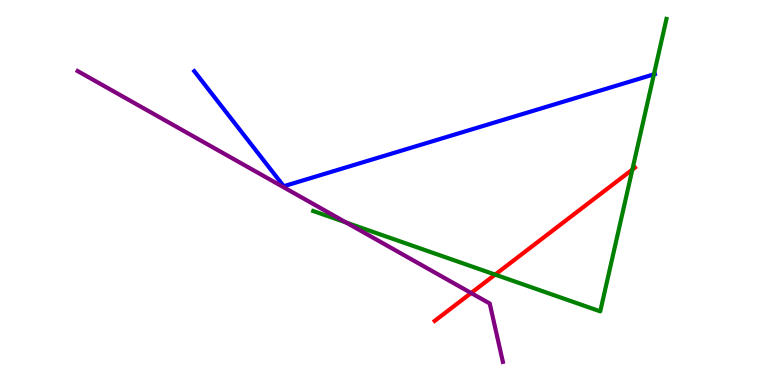[{'lines': ['blue', 'red'], 'intersections': []}, {'lines': ['green', 'red'], 'intersections': [{'x': 6.39, 'y': 2.87}, {'x': 8.16, 'y': 5.6}]}, {'lines': ['purple', 'red'], 'intersections': [{'x': 6.08, 'y': 2.39}]}, {'lines': ['blue', 'green'], 'intersections': [{'x': 8.44, 'y': 8.07}]}, {'lines': ['blue', 'purple'], 'intersections': []}, {'lines': ['green', 'purple'], 'intersections': [{'x': 4.47, 'y': 4.22}]}]